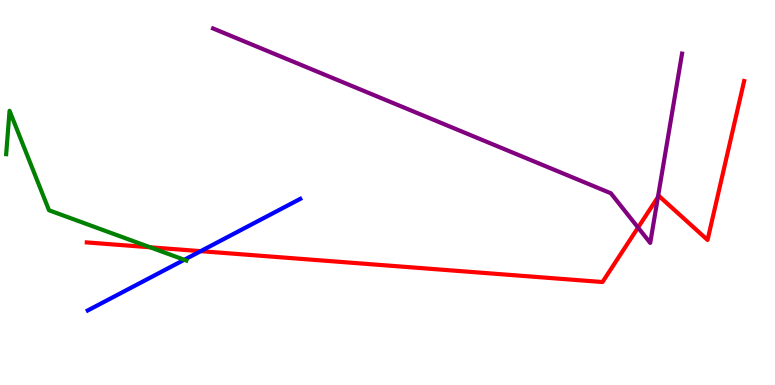[{'lines': ['blue', 'red'], 'intersections': [{'x': 2.59, 'y': 3.48}]}, {'lines': ['green', 'red'], 'intersections': [{'x': 1.94, 'y': 3.58}]}, {'lines': ['purple', 'red'], 'intersections': [{'x': 8.23, 'y': 4.09}, {'x': 8.49, 'y': 4.88}]}, {'lines': ['blue', 'green'], 'intersections': [{'x': 2.38, 'y': 3.25}]}, {'lines': ['blue', 'purple'], 'intersections': []}, {'lines': ['green', 'purple'], 'intersections': []}]